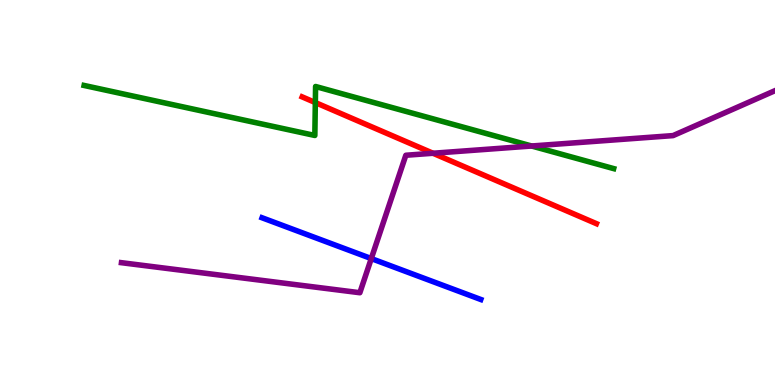[{'lines': ['blue', 'red'], 'intersections': []}, {'lines': ['green', 'red'], 'intersections': [{'x': 4.07, 'y': 7.34}]}, {'lines': ['purple', 'red'], 'intersections': [{'x': 5.59, 'y': 6.02}]}, {'lines': ['blue', 'green'], 'intersections': []}, {'lines': ['blue', 'purple'], 'intersections': [{'x': 4.79, 'y': 3.28}]}, {'lines': ['green', 'purple'], 'intersections': [{'x': 6.86, 'y': 6.21}]}]